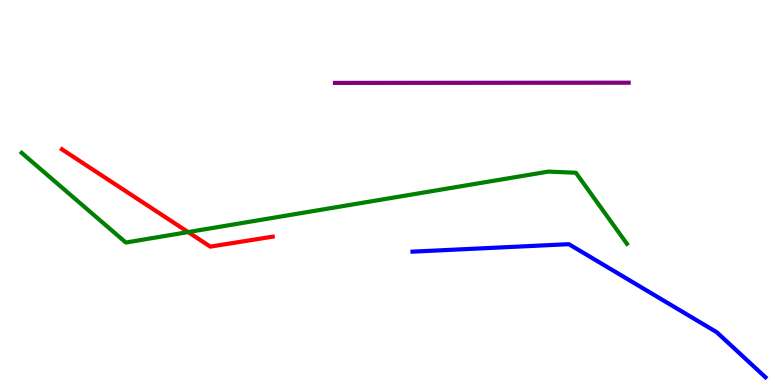[{'lines': ['blue', 'red'], 'intersections': []}, {'lines': ['green', 'red'], 'intersections': [{'x': 2.43, 'y': 3.97}]}, {'lines': ['purple', 'red'], 'intersections': []}, {'lines': ['blue', 'green'], 'intersections': []}, {'lines': ['blue', 'purple'], 'intersections': []}, {'lines': ['green', 'purple'], 'intersections': []}]